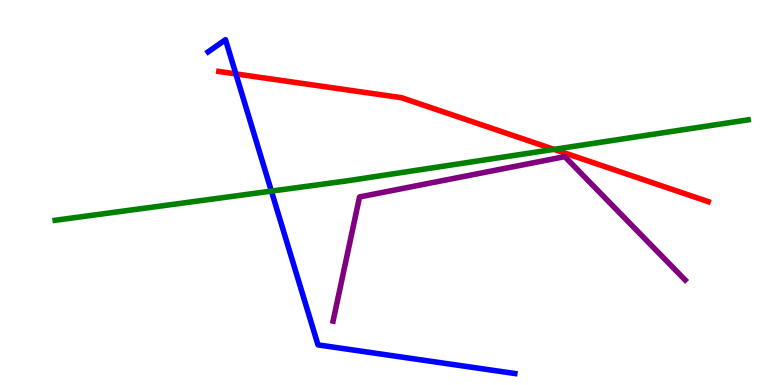[{'lines': ['blue', 'red'], 'intersections': [{'x': 3.04, 'y': 8.08}]}, {'lines': ['green', 'red'], 'intersections': [{'x': 7.15, 'y': 6.12}]}, {'lines': ['purple', 'red'], 'intersections': []}, {'lines': ['blue', 'green'], 'intersections': [{'x': 3.5, 'y': 5.04}]}, {'lines': ['blue', 'purple'], 'intersections': []}, {'lines': ['green', 'purple'], 'intersections': []}]